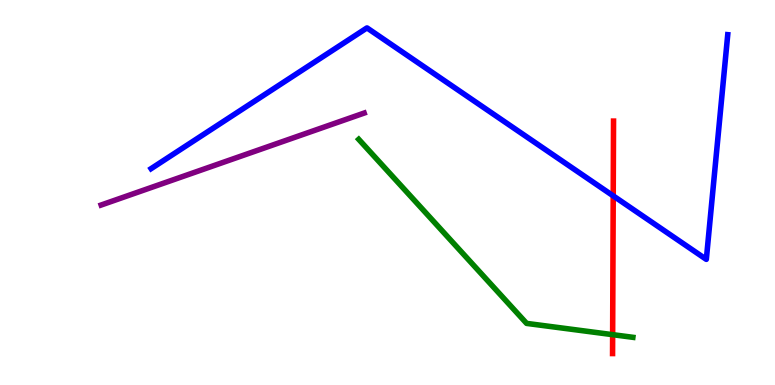[{'lines': ['blue', 'red'], 'intersections': [{'x': 7.91, 'y': 4.91}]}, {'lines': ['green', 'red'], 'intersections': [{'x': 7.91, 'y': 1.31}]}, {'lines': ['purple', 'red'], 'intersections': []}, {'lines': ['blue', 'green'], 'intersections': []}, {'lines': ['blue', 'purple'], 'intersections': []}, {'lines': ['green', 'purple'], 'intersections': []}]